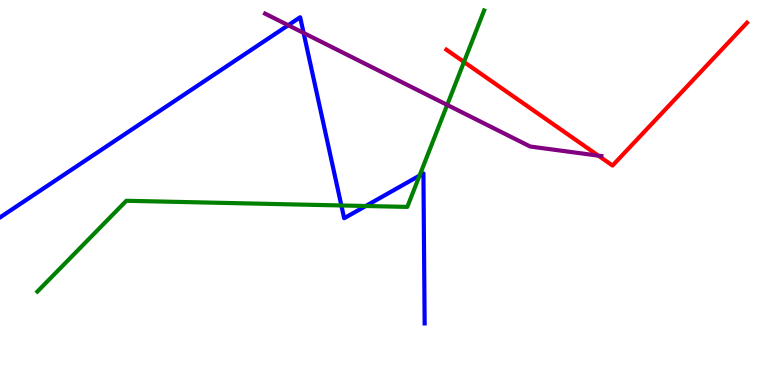[{'lines': ['blue', 'red'], 'intersections': []}, {'lines': ['green', 'red'], 'intersections': [{'x': 5.99, 'y': 8.39}]}, {'lines': ['purple', 'red'], 'intersections': [{'x': 7.72, 'y': 5.96}]}, {'lines': ['blue', 'green'], 'intersections': [{'x': 4.4, 'y': 4.66}, {'x': 4.72, 'y': 4.65}, {'x': 5.41, 'y': 5.44}]}, {'lines': ['blue', 'purple'], 'intersections': [{'x': 3.72, 'y': 9.34}, {'x': 3.92, 'y': 9.14}]}, {'lines': ['green', 'purple'], 'intersections': [{'x': 5.77, 'y': 7.28}]}]